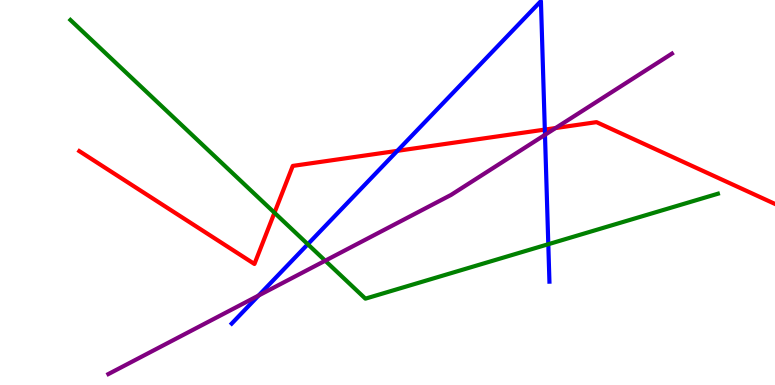[{'lines': ['blue', 'red'], 'intersections': [{'x': 5.13, 'y': 6.08}, {'x': 7.03, 'y': 6.63}]}, {'lines': ['green', 'red'], 'intersections': [{'x': 3.54, 'y': 4.47}]}, {'lines': ['purple', 'red'], 'intersections': [{'x': 7.17, 'y': 6.67}]}, {'lines': ['blue', 'green'], 'intersections': [{'x': 3.97, 'y': 3.66}, {'x': 7.07, 'y': 3.66}]}, {'lines': ['blue', 'purple'], 'intersections': [{'x': 3.34, 'y': 2.32}, {'x': 7.03, 'y': 6.5}]}, {'lines': ['green', 'purple'], 'intersections': [{'x': 4.2, 'y': 3.23}]}]